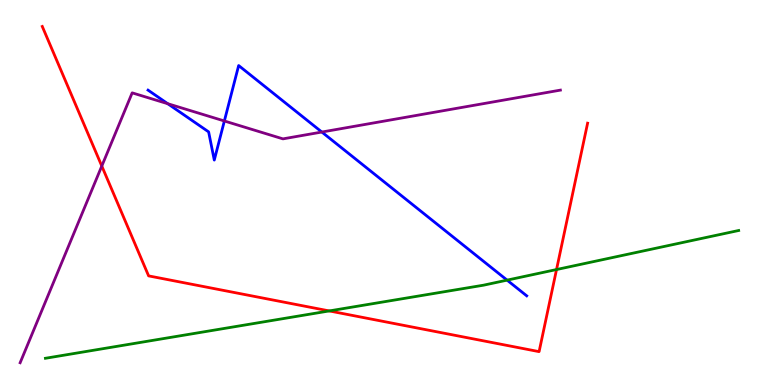[{'lines': ['blue', 'red'], 'intersections': []}, {'lines': ['green', 'red'], 'intersections': [{'x': 4.25, 'y': 1.92}, {'x': 7.18, 'y': 3.0}]}, {'lines': ['purple', 'red'], 'intersections': [{'x': 1.31, 'y': 5.69}]}, {'lines': ['blue', 'green'], 'intersections': [{'x': 6.54, 'y': 2.72}]}, {'lines': ['blue', 'purple'], 'intersections': [{'x': 2.16, 'y': 7.31}, {'x': 2.9, 'y': 6.86}, {'x': 4.15, 'y': 6.57}]}, {'lines': ['green', 'purple'], 'intersections': []}]